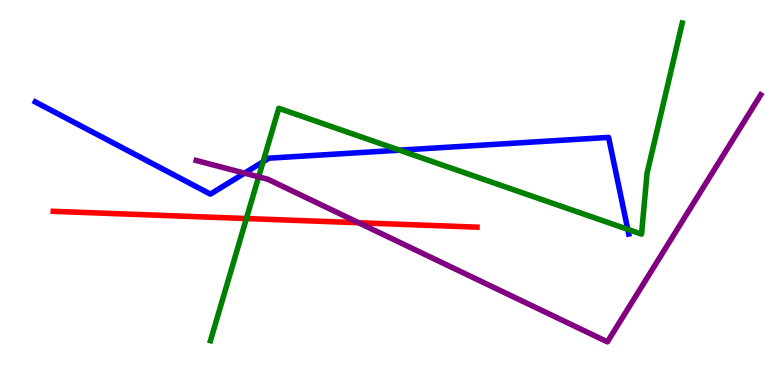[{'lines': ['blue', 'red'], 'intersections': []}, {'lines': ['green', 'red'], 'intersections': [{'x': 3.18, 'y': 4.32}]}, {'lines': ['purple', 'red'], 'intersections': [{'x': 4.63, 'y': 4.21}]}, {'lines': ['blue', 'green'], 'intersections': [{'x': 3.39, 'y': 5.8}, {'x': 5.16, 'y': 6.1}, {'x': 8.1, 'y': 4.04}]}, {'lines': ['blue', 'purple'], 'intersections': [{'x': 3.16, 'y': 5.5}]}, {'lines': ['green', 'purple'], 'intersections': [{'x': 3.34, 'y': 5.41}]}]